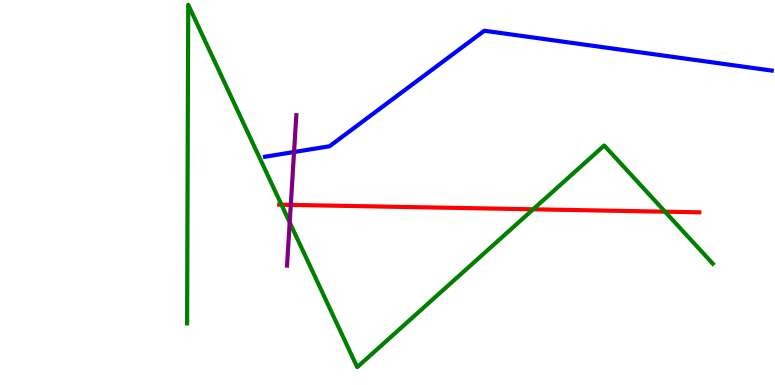[{'lines': ['blue', 'red'], 'intersections': []}, {'lines': ['green', 'red'], 'intersections': [{'x': 3.63, 'y': 4.68}, {'x': 6.88, 'y': 4.56}, {'x': 8.58, 'y': 4.5}]}, {'lines': ['purple', 'red'], 'intersections': [{'x': 3.75, 'y': 4.68}]}, {'lines': ['blue', 'green'], 'intersections': []}, {'lines': ['blue', 'purple'], 'intersections': [{'x': 3.79, 'y': 6.05}]}, {'lines': ['green', 'purple'], 'intersections': [{'x': 3.74, 'y': 4.22}]}]